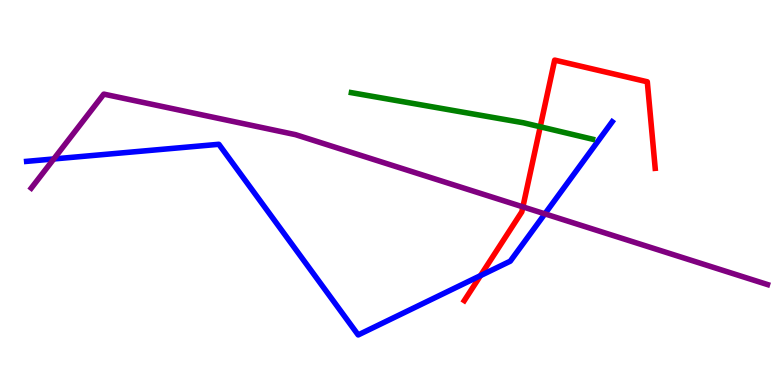[{'lines': ['blue', 'red'], 'intersections': [{'x': 6.2, 'y': 2.84}]}, {'lines': ['green', 'red'], 'intersections': [{'x': 6.97, 'y': 6.71}]}, {'lines': ['purple', 'red'], 'intersections': [{'x': 6.75, 'y': 4.63}]}, {'lines': ['blue', 'green'], 'intersections': []}, {'lines': ['blue', 'purple'], 'intersections': [{'x': 0.694, 'y': 5.87}, {'x': 7.03, 'y': 4.45}]}, {'lines': ['green', 'purple'], 'intersections': []}]